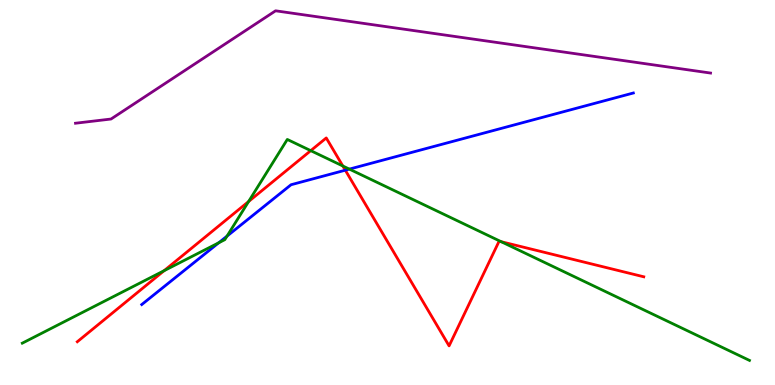[{'lines': ['blue', 'red'], 'intersections': [{'x': 4.46, 'y': 5.58}]}, {'lines': ['green', 'red'], 'intersections': [{'x': 2.12, 'y': 2.97}, {'x': 3.21, 'y': 4.77}, {'x': 4.01, 'y': 6.09}, {'x': 4.42, 'y': 5.69}, {'x': 6.47, 'y': 3.72}]}, {'lines': ['purple', 'red'], 'intersections': []}, {'lines': ['blue', 'green'], 'intersections': [{'x': 2.82, 'y': 3.69}, {'x': 2.93, 'y': 3.87}, {'x': 4.51, 'y': 5.61}]}, {'lines': ['blue', 'purple'], 'intersections': []}, {'lines': ['green', 'purple'], 'intersections': []}]